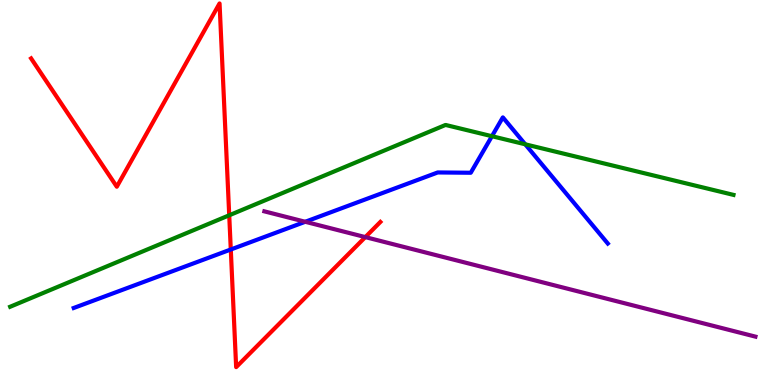[{'lines': ['blue', 'red'], 'intersections': [{'x': 2.98, 'y': 3.52}]}, {'lines': ['green', 'red'], 'intersections': [{'x': 2.96, 'y': 4.41}]}, {'lines': ['purple', 'red'], 'intersections': [{'x': 4.71, 'y': 3.84}]}, {'lines': ['blue', 'green'], 'intersections': [{'x': 6.35, 'y': 6.46}, {'x': 6.78, 'y': 6.25}]}, {'lines': ['blue', 'purple'], 'intersections': [{'x': 3.94, 'y': 4.24}]}, {'lines': ['green', 'purple'], 'intersections': []}]